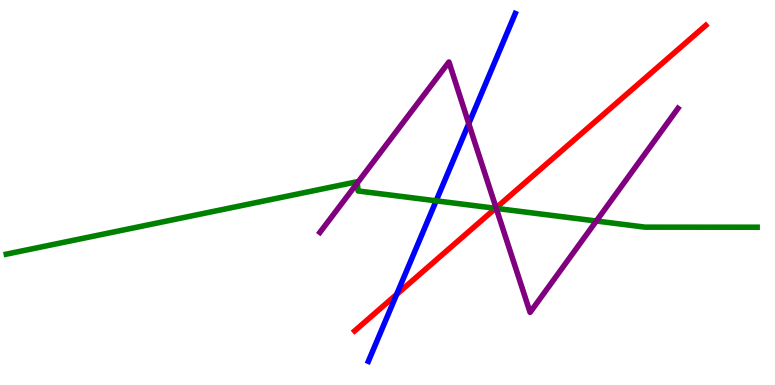[{'lines': ['blue', 'red'], 'intersections': [{'x': 5.12, 'y': 2.35}]}, {'lines': ['green', 'red'], 'intersections': [{'x': 6.39, 'y': 4.59}]}, {'lines': ['purple', 'red'], 'intersections': [{'x': 6.4, 'y': 4.6}]}, {'lines': ['blue', 'green'], 'intersections': [{'x': 5.63, 'y': 4.78}]}, {'lines': ['blue', 'purple'], 'intersections': [{'x': 6.05, 'y': 6.79}]}, {'lines': ['green', 'purple'], 'intersections': [{'x': 4.61, 'y': 5.24}, {'x': 6.4, 'y': 4.59}, {'x': 7.69, 'y': 4.26}]}]